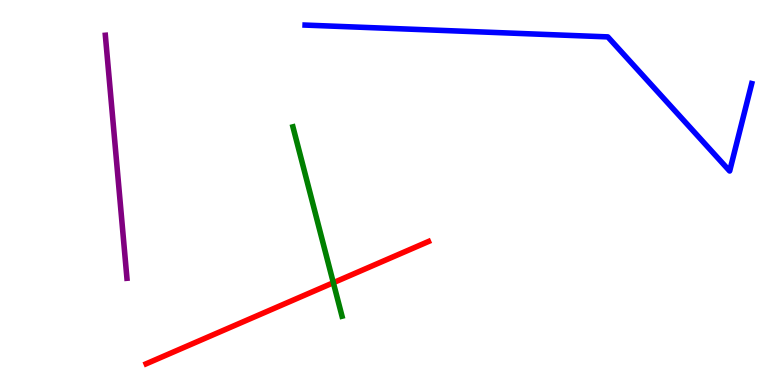[{'lines': ['blue', 'red'], 'intersections': []}, {'lines': ['green', 'red'], 'intersections': [{'x': 4.3, 'y': 2.66}]}, {'lines': ['purple', 'red'], 'intersections': []}, {'lines': ['blue', 'green'], 'intersections': []}, {'lines': ['blue', 'purple'], 'intersections': []}, {'lines': ['green', 'purple'], 'intersections': []}]